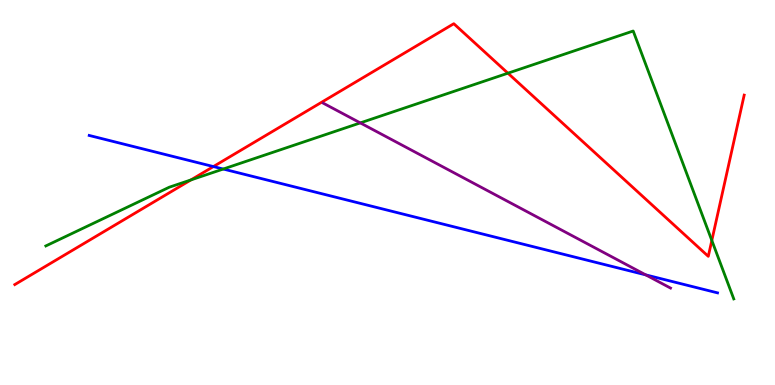[{'lines': ['blue', 'red'], 'intersections': [{'x': 2.75, 'y': 5.67}]}, {'lines': ['green', 'red'], 'intersections': [{'x': 2.46, 'y': 5.33}, {'x': 6.55, 'y': 8.1}, {'x': 9.18, 'y': 3.75}]}, {'lines': ['purple', 'red'], 'intersections': []}, {'lines': ['blue', 'green'], 'intersections': [{'x': 2.88, 'y': 5.61}]}, {'lines': ['blue', 'purple'], 'intersections': [{'x': 8.33, 'y': 2.86}]}, {'lines': ['green', 'purple'], 'intersections': [{'x': 4.65, 'y': 6.81}]}]